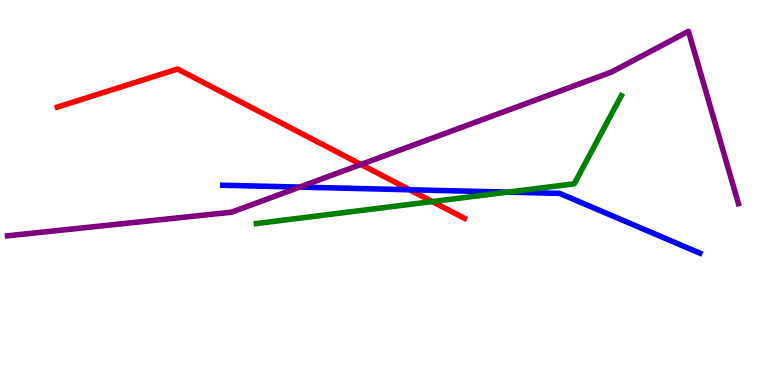[{'lines': ['blue', 'red'], 'intersections': [{'x': 5.29, 'y': 5.07}]}, {'lines': ['green', 'red'], 'intersections': [{'x': 5.58, 'y': 4.76}]}, {'lines': ['purple', 'red'], 'intersections': [{'x': 4.66, 'y': 5.73}]}, {'lines': ['blue', 'green'], 'intersections': [{'x': 6.55, 'y': 5.01}]}, {'lines': ['blue', 'purple'], 'intersections': [{'x': 3.87, 'y': 5.14}]}, {'lines': ['green', 'purple'], 'intersections': []}]